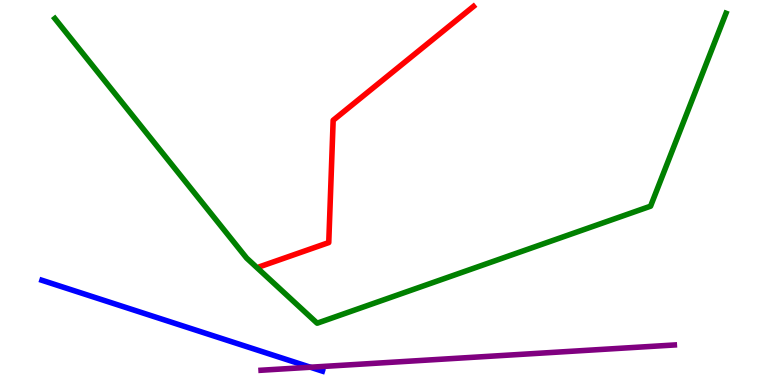[{'lines': ['blue', 'red'], 'intersections': []}, {'lines': ['green', 'red'], 'intersections': []}, {'lines': ['purple', 'red'], 'intersections': []}, {'lines': ['blue', 'green'], 'intersections': []}, {'lines': ['blue', 'purple'], 'intersections': [{'x': 4.0, 'y': 0.461}]}, {'lines': ['green', 'purple'], 'intersections': []}]